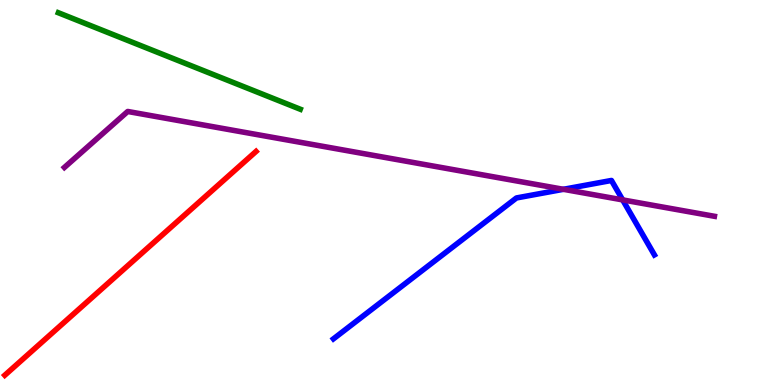[{'lines': ['blue', 'red'], 'intersections': []}, {'lines': ['green', 'red'], 'intersections': []}, {'lines': ['purple', 'red'], 'intersections': []}, {'lines': ['blue', 'green'], 'intersections': []}, {'lines': ['blue', 'purple'], 'intersections': [{'x': 7.27, 'y': 5.08}, {'x': 8.03, 'y': 4.81}]}, {'lines': ['green', 'purple'], 'intersections': []}]